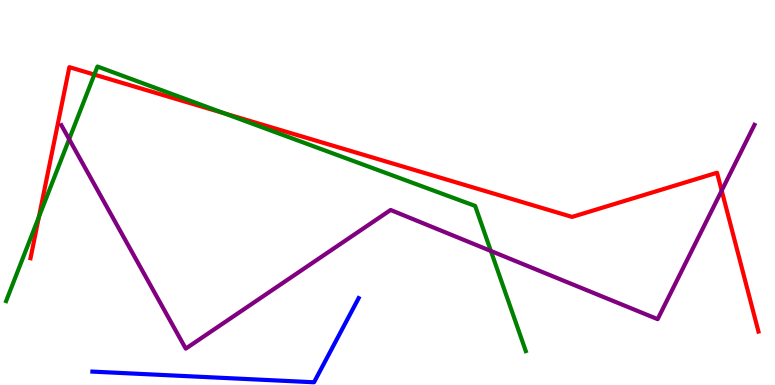[{'lines': ['blue', 'red'], 'intersections': []}, {'lines': ['green', 'red'], 'intersections': [{'x': 0.502, 'y': 4.37}, {'x': 1.22, 'y': 8.06}, {'x': 2.89, 'y': 7.06}]}, {'lines': ['purple', 'red'], 'intersections': [{'x': 9.31, 'y': 5.05}]}, {'lines': ['blue', 'green'], 'intersections': []}, {'lines': ['blue', 'purple'], 'intersections': []}, {'lines': ['green', 'purple'], 'intersections': [{'x': 0.892, 'y': 6.38}, {'x': 6.33, 'y': 3.48}]}]